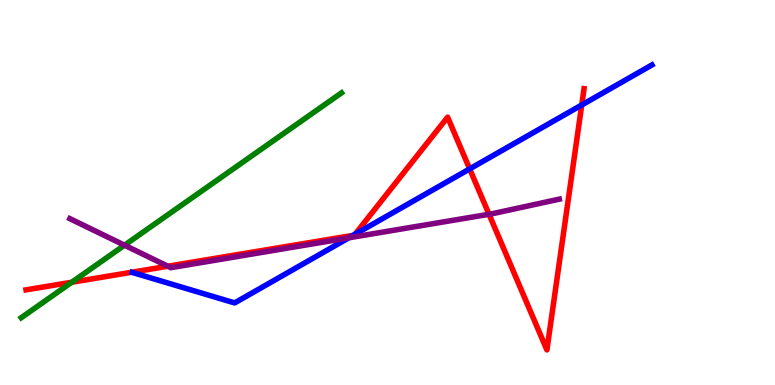[{'lines': ['blue', 'red'], 'intersections': [{'x': 4.56, 'y': 3.89}, {'x': 4.58, 'y': 3.92}, {'x': 6.06, 'y': 5.61}, {'x': 7.51, 'y': 7.27}]}, {'lines': ['green', 'red'], 'intersections': [{'x': 0.926, 'y': 2.67}]}, {'lines': ['purple', 'red'], 'intersections': [{'x': 2.17, 'y': 3.08}, {'x': 6.31, 'y': 4.43}]}, {'lines': ['blue', 'green'], 'intersections': []}, {'lines': ['blue', 'purple'], 'intersections': [{'x': 4.5, 'y': 3.82}]}, {'lines': ['green', 'purple'], 'intersections': [{'x': 1.61, 'y': 3.63}]}]